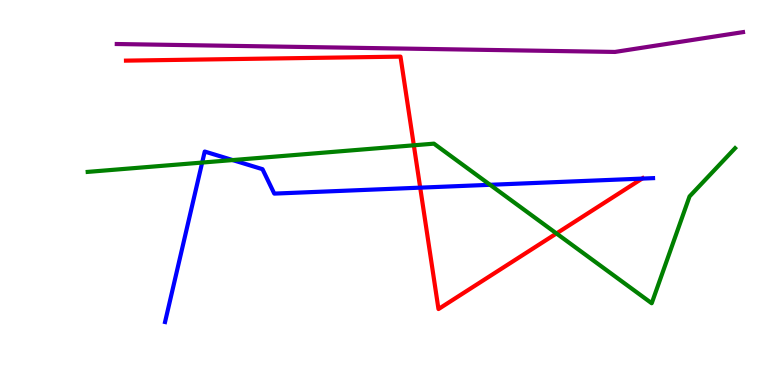[{'lines': ['blue', 'red'], 'intersections': [{'x': 5.42, 'y': 5.13}, {'x': 8.28, 'y': 5.36}]}, {'lines': ['green', 'red'], 'intersections': [{'x': 5.34, 'y': 6.23}, {'x': 7.18, 'y': 3.94}]}, {'lines': ['purple', 'red'], 'intersections': []}, {'lines': ['blue', 'green'], 'intersections': [{'x': 2.61, 'y': 5.78}, {'x': 3.0, 'y': 5.84}, {'x': 6.32, 'y': 5.2}]}, {'lines': ['blue', 'purple'], 'intersections': []}, {'lines': ['green', 'purple'], 'intersections': []}]